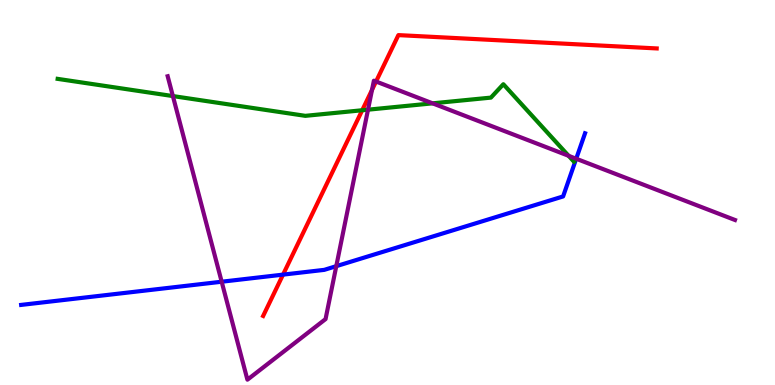[{'lines': ['blue', 'red'], 'intersections': [{'x': 3.65, 'y': 2.87}]}, {'lines': ['green', 'red'], 'intersections': [{'x': 4.67, 'y': 7.14}]}, {'lines': ['purple', 'red'], 'intersections': [{'x': 4.8, 'y': 7.67}, {'x': 4.85, 'y': 7.88}]}, {'lines': ['blue', 'green'], 'intersections': []}, {'lines': ['blue', 'purple'], 'intersections': [{'x': 2.86, 'y': 2.68}, {'x': 4.34, 'y': 3.09}, {'x': 7.43, 'y': 5.88}]}, {'lines': ['green', 'purple'], 'intersections': [{'x': 2.23, 'y': 7.5}, {'x': 4.75, 'y': 7.15}, {'x': 5.58, 'y': 7.32}, {'x': 7.34, 'y': 5.95}]}]